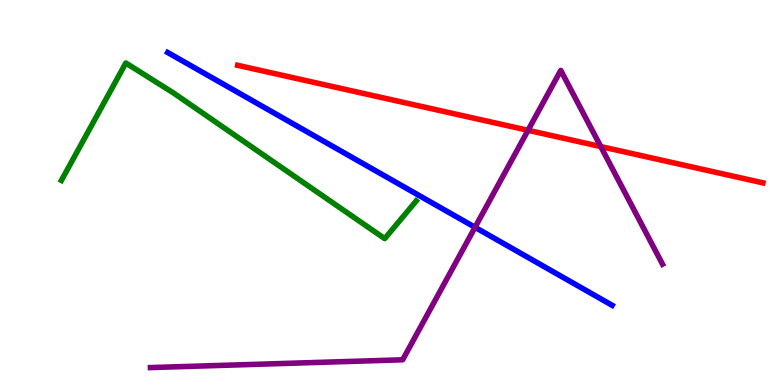[{'lines': ['blue', 'red'], 'intersections': []}, {'lines': ['green', 'red'], 'intersections': []}, {'lines': ['purple', 'red'], 'intersections': [{'x': 6.81, 'y': 6.62}, {'x': 7.75, 'y': 6.19}]}, {'lines': ['blue', 'green'], 'intersections': []}, {'lines': ['blue', 'purple'], 'intersections': [{'x': 6.13, 'y': 4.1}]}, {'lines': ['green', 'purple'], 'intersections': []}]